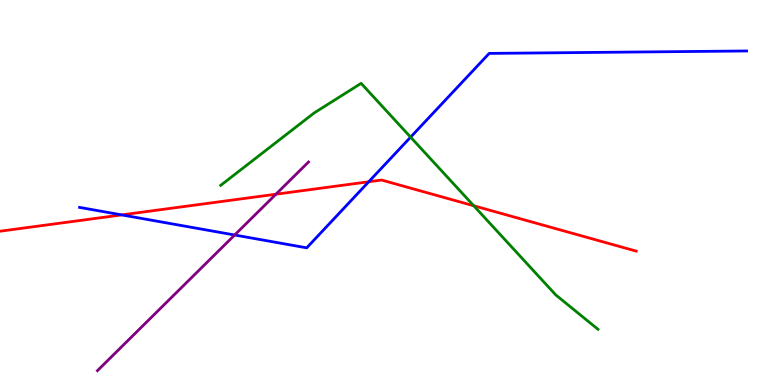[{'lines': ['blue', 'red'], 'intersections': [{'x': 1.57, 'y': 4.42}, {'x': 4.76, 'y': 5.28}]}, {'lines': ['green', 'red'], 'intersections': [{'x': 6.11, 'y': 4.66}]}, {'lines': ['purple', 'red'], 'intersections': [{'x': 3.56, 'y': 4.96}]}, {'lines': ['blue', 'green'], 'intersections': [{'x': 5.3, 'y': 6.44}]}, {'lines': ['blue', 'purple'], 'intersections': [{'x': 3.03, 'y': 3.9}]}, {'lines': ['green', 'purple'], 'intersections': []}]